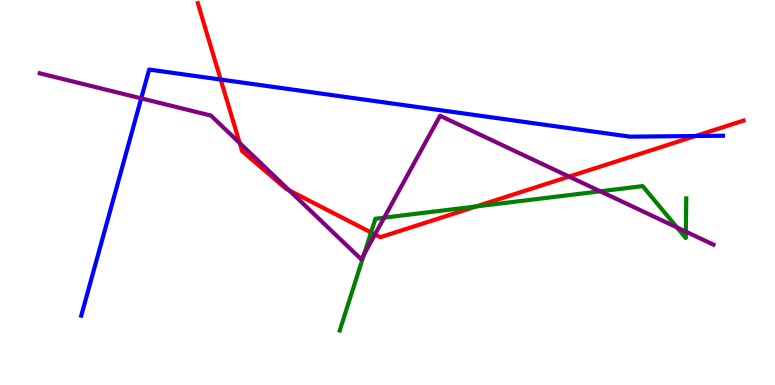[{'lines': ['blue', 'red'], 'intersections': [{'x': 2.85, 'y': 7.93}, {'x': 8.97, 'y': 6.47}]}, {'lines': ['green', 'red'], 'intersections': [{'x': 4.79, 'y': 3.96}, {'x': 6.14, 'y': 4.64}]}, {'lines': ['purple', 'red'], 'intersections': [{'x': 3.09, 'y': 6.28}, {'x': 3.73, 'y': 5.06}, {'x': 4.84, 'y': 3.91}, {'x': 7.34, 'y': 5.41}]}, {'lines': ['blue', 'green'], 'intersections': []}, {'lines': ['blue', 'purple'], 'intersections': [{'x': 1.82, 'y': 7.45}]}, {'lines': ['green', 'purple'], 'intersections': [{'x': 4.7, 'y': 3.39}, {'x': 4.96, 'y': 4.35}, {'x': 7.75, 'y': 5.03}, {'x': 8.74, 'y': 4.09}, {'x': 8.85, 'y': 3.98}]}]